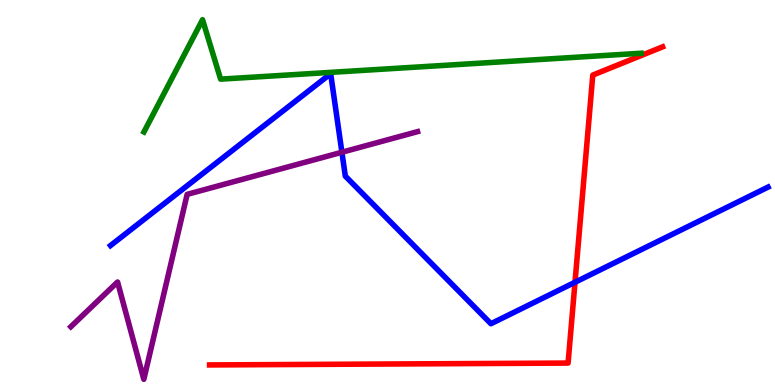[{'lines': ['blue', 'red'], 'intersections': [{'x': 7.42, 'y': 2.67}]}, {'lines': ['green', 'red'], 'intersections': []}, {'lines': ['purple', 'red'], 'intersections': []}, {'lines': ['blue', 'green'], 'intersections': []}, {'lines': ['blue', 'purple'], 'intersections': [{'x': 4.41, 'y': 6.05}]}, {'lines': ['green', 'purple'], 'intersections': []}]